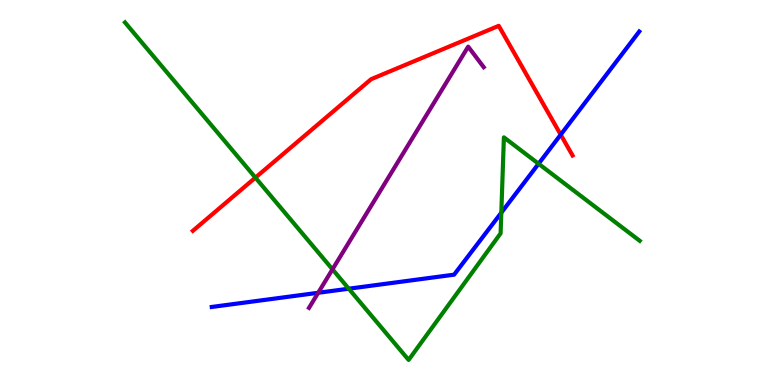[{'lines': ['blue', 'red'], 'intersections': [{'x': 7.23, 'y': 6.5}]}, {'lines': ['green', 'red'], 'intersections': [{'x': 3.3, 'y': 5.39}]}, {'lines': ['purple', 'red'], 'intersections': []}, {'lines': ['blue', 'green'], 'intersections': [{'x': 4.5, 'y': 2.5}, {'x': 6.47, 'y': 4.48}, {'x': 6.95, 'y': 5.75}]}, {'lines': ['blue', 'purple'], 'intersections': [{'x': 4.11, 'y': 2.4}]}, {'lines': ['green', 'purple'], 'intersections': [{'x': 4.29, 'y': 3.0}]}]